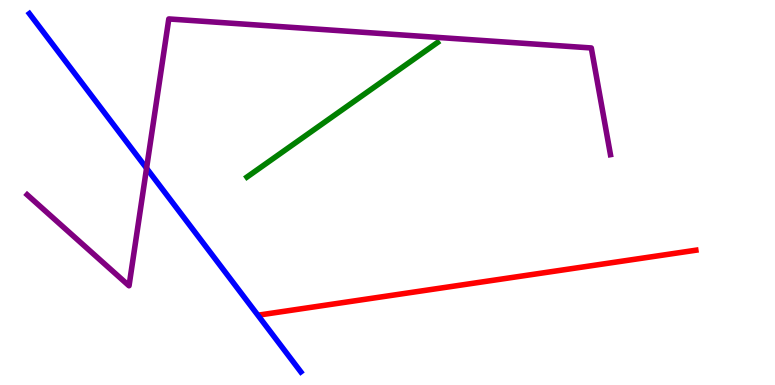[{'lines': ['blue', 'red'], 'intersections': []}, {'lines': ['green', 'red'], 'intersections': []}, {'lines': ['purple', 'red'], 'intersections': []}, {'lines': ['blue', 'green'], 'intersections': []}, {'lines': ['blue', 'purple'], 'intersections': [{'x': 1.89, 'y': 5.63}]}, {'lines': ['green', 'purple'], 'intersections': []}]